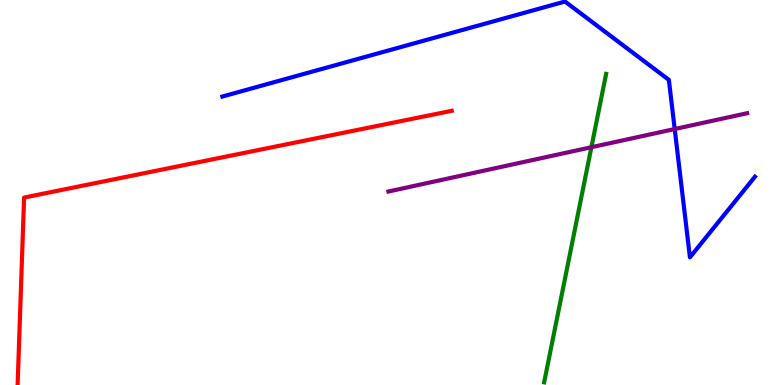[{'lines': ['blue', 'red'], 'intersections': []}, {'lines': ['green', 'red'], 'intersections': []}, {'lines': ['purple', 'red'], 'intersections': []}, {'lines': ['blue', 'green'], 'intersections': []}, {'lines': ['blue', 'purple'], 'intersections': [{'x': 8.71, 'y': 6.65}]}, {'lines': ['green', 'purple'], 'intersections': [{'x': 7.63, 'y': 6.18}]}]